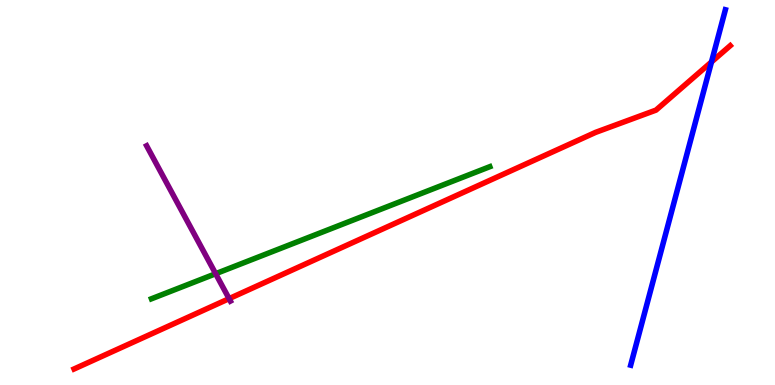[{'lines': ['blue', 'red'], 'intersections': [{'x': 9.18, 'y': 8.39}]}, {'lines': ['green', 'red'], 'intersections': []}, {'lines': ['purple', 'red'], 'intersections': [{'x': 2.96, 'y': 2.24}]}, {'lines': ['blue', 'green'], 'intersections': []}, {'lines': ['blue', 'purple'], 'intersections': []}, {'lines': ['green', 'purple'], 'intersections': [{'x': 2.78, 'y': 2.89}]}]